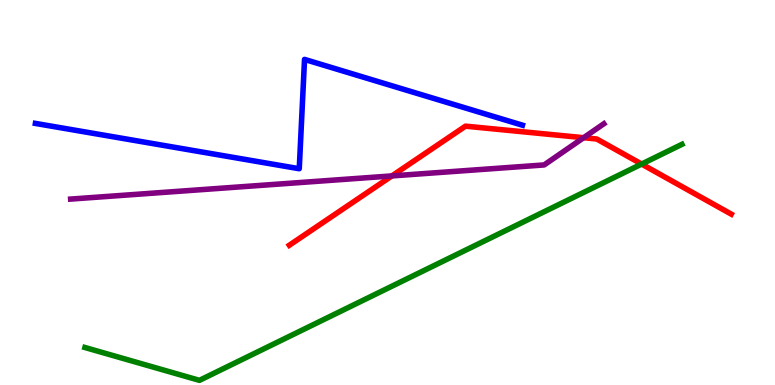[{'lines': ['blue', 'red'], 'intersections': []}, {'lines': ['green', 'red'], 'intersections': [{'x': 8.28, 'y': 5.74}]}, {'lines': ['purple', 'red'], 'intersections': [{'x': 5.06, 'y': 5.43}, {'x': 7.53, 'y': 6.42}]}, {'lines': ['blue', 'green'], 'intersections': []}, {'lines': ['blue', 'purple'], 'intersections': []}, {'lines': ['green', 'purple'], 'intersections': []}]